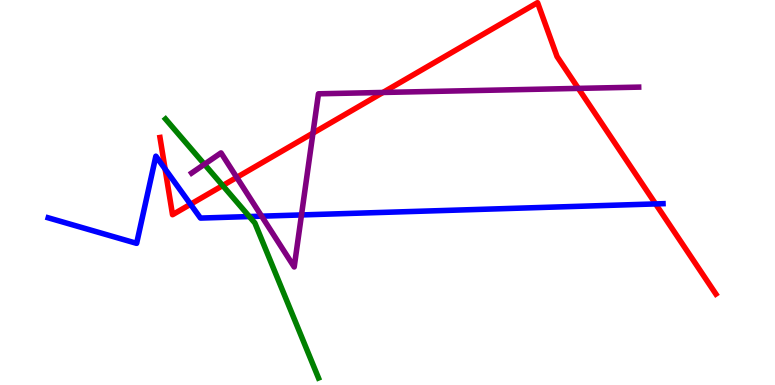[{'lines': ['blue', 'red'], 'intersections': [{'x': 2.13, 'y': 5.61}, {'x': 2.46, 'y': 4.69}, {'x': 8.46, 'y': 4.7}]}, {'lines': ['green', 'red'], 'intersections': [{'x': 2.87, 'y': 5.18}]}, {'lines': ['purple', 'red'], 'intersections': [{'x': 3.05, 'y': 5.39}, {'x': 4.04, 'y': 6.54}, {'x': 4.94, 'y': 7.6}, {'x': 7.46, 'y': 7.7}]}, {'lines': ['blue', 'green'], 'intersections': [{'x': 3.22, 'y': 4.38}]}, {'lines': ['blue', 'purple'], 'intersections': [{'x': 3.38, 'y': 4.39}, {'x': 3.89, 'y': 4.42}]}, {'lines': ['green', 'purple'], 'intersections': [{'x': 2.64, 'y': 5.73}]}]